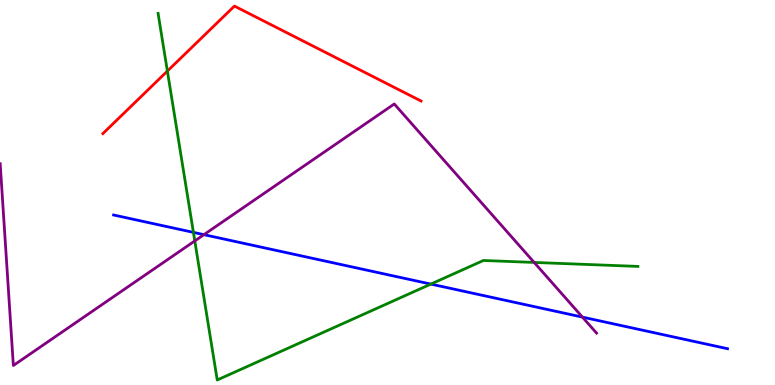[{'lines': ['blue', 'red'], 'intersections': []}, {'lines': ['green', 'red'], 'intersections': [{'x': 2.16, 'y': 8.15}]}, {'lines': ['purple', 'red'], 'intersections': []}, {'lines': ['blue', 'green'], 'intersections': [{'x': 2.5, 'y': 3.96}, {'x': 5.56, 'y': 2.62}]}, {'lines': ['blue', 'purple'], 'intersections': [{'x': 2.63, 'y': 3.9}, {'x': 7.52, 'y': 1.76}]}, {'lines': ['green', 'purple'], 'intersections': [{'x': 2.51, 'y': 3.74}, {'x': 6.89, 'y': 3.18}]}]